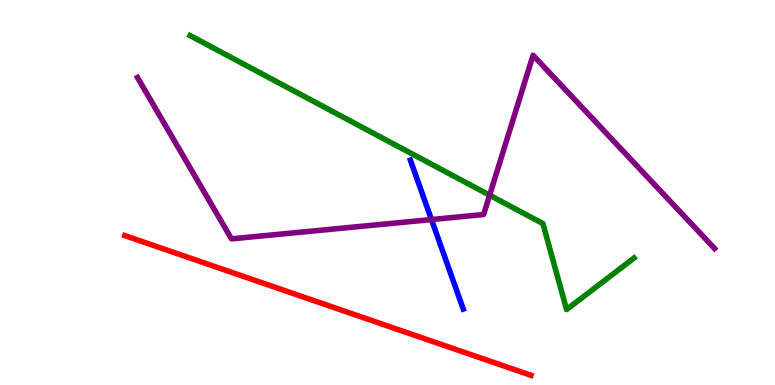[{'lines': ['blue', 'red'], 'intersections': []}, {'lines': ['green', 'red'], 'intersections': []}, {'lines': ['purple', 'red'], 'intersections': []}, {'lines': ['blue', 'green'], 'intersections': []}, {'lines': ['blue', 'purple'], 'intersections': [{'x': 5.57, 'y': 4.3}]}, {'lines': ['green', 'purple'], 'intersections': [{'x': 6.32, 'y': 4.93}]}]